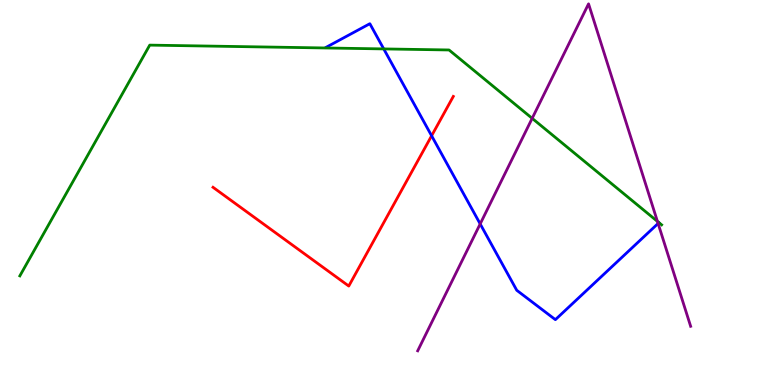[{'lines': ['blue', 'red'], 'intersections': [{'x': 5.57, 'y': 6.47}]}, {'lines': ['green', 'red'], 'intersections': []}, {'lines': ['purple', 'red'], 'intersections': []}, {'lines': ['blue', 'green'], 'intersections': [{'x': 4.95, 'y': 8.73}]}, {'lines': ['blue', 'purple'], 'intersections': [{'x': 6.2, 'y': 4.18}, {'x': 8.49, 'y': 4.2}]}, {'lines': ['green', 'purple'], 'intersections': [{'x': 6.87, 'y': 6.93}, {'x': 8.48, 'y': 4.25}]}]